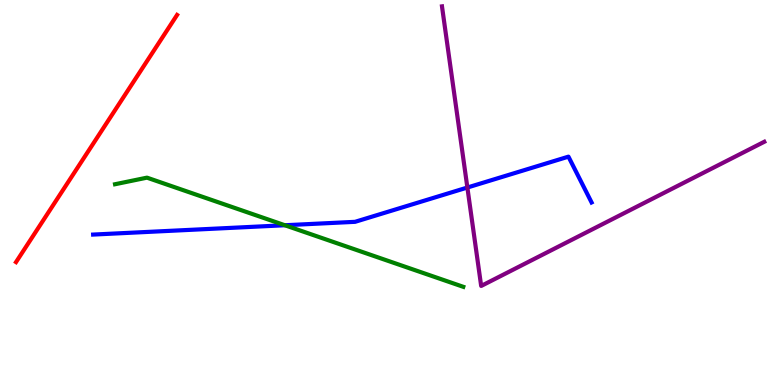[{'lines': ['blue', 'red'], 'intersections': []}, {'lines': ['green', 'red'], 'intersections': []}, {'lines': ['purple', 'red'], 'intersections': []}, {'lines': ['blue', 'green'], 'intersections': [{'x': 3.68, 'y': 4.15}]}, {'lines': ['blue', 'purple'], 'intersections': [{'x': 6.03, 'y': 5.13}]}, {'lines': ['green', 'purple'], 'intersections': []}]